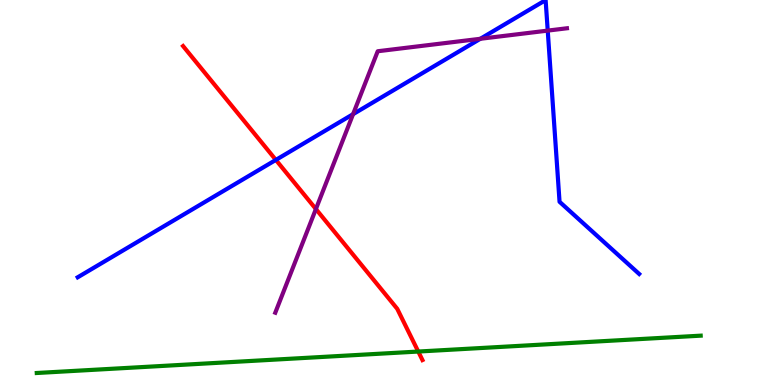[{'lines': ['blue', 'red'], 'intersections': [{'x': 3.56, 'y': 5.85}]}, {'lines': ['green', 'red'], 'intersections': [{'x': 5.4, 'y': 0.869}]}, {'lines': ['purple', 'red'], 'intersections': [{'x': 4.08, 'y': 4.57}]}, {'lines': ['blue', 'green'], 'intersections': []}, {'lines': ['blue', 'purple'], 'intersections': [{'x': 4.56, 'y': 7.03}, {'x': 6.2, 'y': 8.99}, {'x': 7.07, 'y': 9.2}]}, {'lines': ['green', 'purple'], 'intersections': []}]